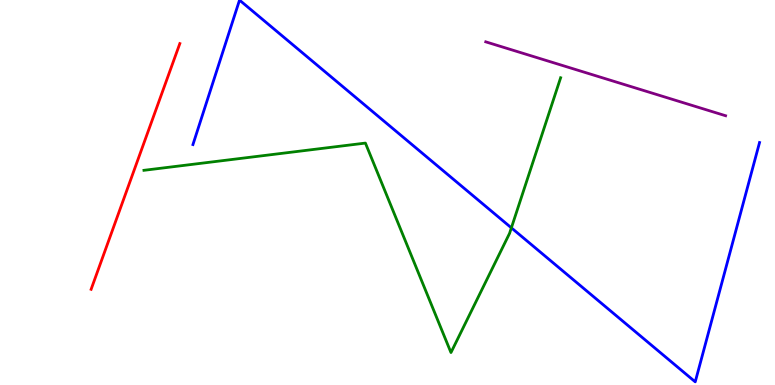[{'lines': ['blue', 'red'], 'intersections': []}, {'lines': ['green', 'red'], 'intersections': []}, {'lines': ['purple', 'red'], 'intersections': []}, {'lines': ['blue', 'green'], 'intersections': [{'x': 6.6, 'y': 4.08}]}, {'lines': ['blue', 'purple'], 'intersections': []}, {'lines': ['green', 'purple'], 'intersections': []}]